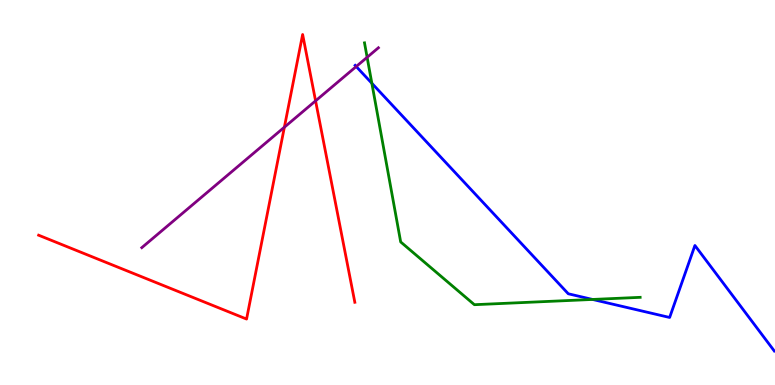[{'lines': ['blue', 'red'], 'intersections': []}, {'lines': ['green', 'red'], 'intersections': []}, {'lines': ['purple', 'red'], 'intersections': [{'x': 3.67, 'y': 6.7}, {'x': 4.07, 'y': 7.38}]}, {'lines': ['blue', 'green'], 'intersections': [{'x': 4.8, 'y': 7.84}, {'x': 7.65, 'y': 2.22}]}, {'lines': ['blue', 'purple'], 'intersections': [{'x': 4.6, 'y': 8.27}]}, {'lines': ['green', 'purple'], 'intersections': [{'x': 4.74, 'y': 8.51}]}]